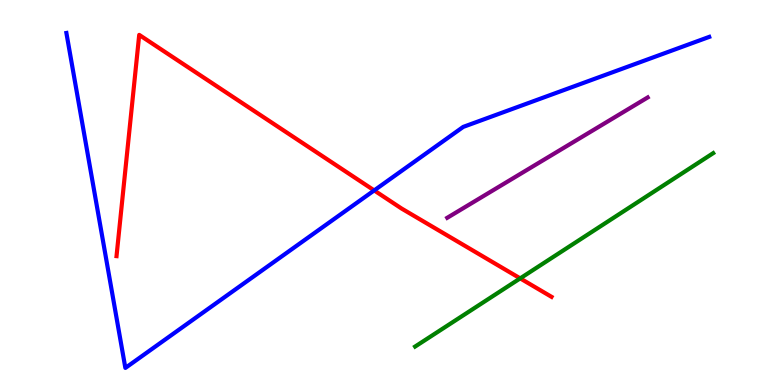[{'lines': ['blue', 'red'], 'intersections': [{'x': 4.83, 'y': 5.05}]}, {'lines': ['green', 'red'], 'intersections': [{'x': 6.71, 'y': 2.77}]}, {'lines': ['purple', 'red'], 'intersections': []}, {'lines': ['blue', 'green'], 'intersections': []}, {'lines': ['blue', 'purple'], 'intersections': []}, {'lines': ['green', 'purple'], 'intersections': []}]